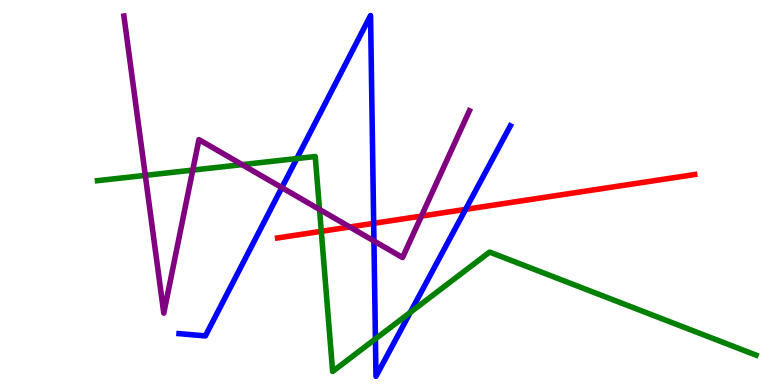[{'lines': ['blue', 'red'], 'intersections': [{'x': 4.82, 'y': 4.2}, {'x': 6.01, 'y': 4.56}]}, {'lines': ['green', 'red'], 'intersections': [{'x': 4.15, 'y': 3.99}]}, {'lines': ['purple', 'red'], 'intersections': [{'x': 4.51, 'y': 4.1}, {'x': 5.44, 'y': 4.39}]}, {'lines': ['blue', 'green'], 'intersections': [{'x': 3.83, 'y': 5.88}, {'x': 4.84, 'y': 1.2}, {'x': 5.29, 'y': 1.89}]}, {'lines': ['blue', 'purple'], 'intersections': [{'x': 3.64, 'y': 5.13}, {'x': 4.83, 'y': 3.74}]}, {'lines': ['green', 'purple'], 'intersections': [{'x': 1.87, 'y': 5.44}, {'x': 2.49, 'y': 5.58}, {'x': 3.12, 'y': 5.72}, {'x': 4.12, 'y': 4.56}]}]